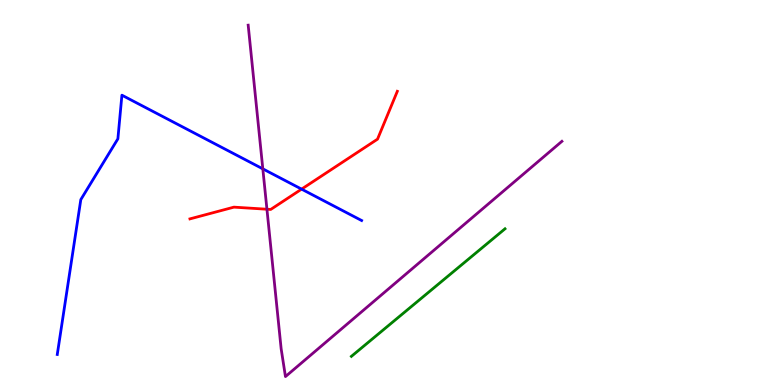[{'lines': ['blue', 'red'], 'intersections': [{'x': 3.89, 'y': 5.09}]}, {'lines': ['green', 'red'], 'intersections': []}, {'lines': ['purple', 'red'], 'intersections': [{'x': 3.44, 'y': 4.57}]}, {'lines': ['blue', 'green'], 'intersections': []}, {'lines': ['blue', 'purple'], 'intersections': [{'x': 3.39, 'y': 5.61}]}, {'lines': ['green', 'purple'], 'intersections': []}]